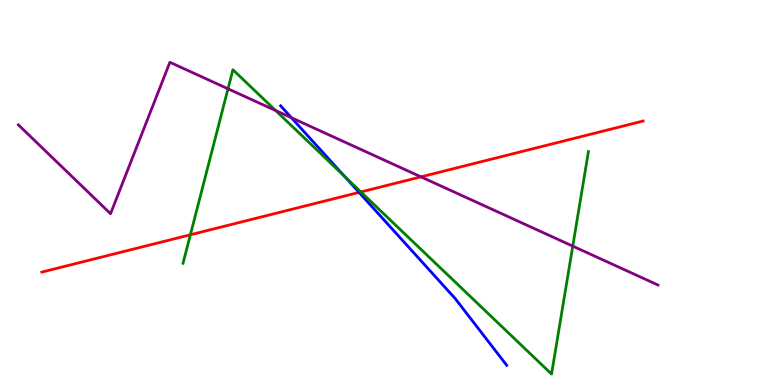[{'lines': ['blue', 'red'], 'intersections': [{'x': 4.63, 'y': 5.0}]}, {'lines': ['green', 'red'], 'intersections': [{'x': 2.46, 'y': 3.9}, {'x': 4.66, 'y': 5.01}]}, {'lines': ['purple', 'red'], 'intersections': [{'x': 5.43, 'y': 5.41}]}, {'lines': ['blue', 'green'], 'intersections': [{'x': 4.44, 'y': 5.42}]}, {'lines': ['blue', 'purple'], 'intersections': [{'x': 3.76, 'y': 6.94}]}, {'lines': ['green', 'purple'], 'intersections': [{'x': 2.94, 'y': 7.69}, {'x': 3.56, 'y': 7.13}, {'x': 7.39, 'y': 3.61}]}]